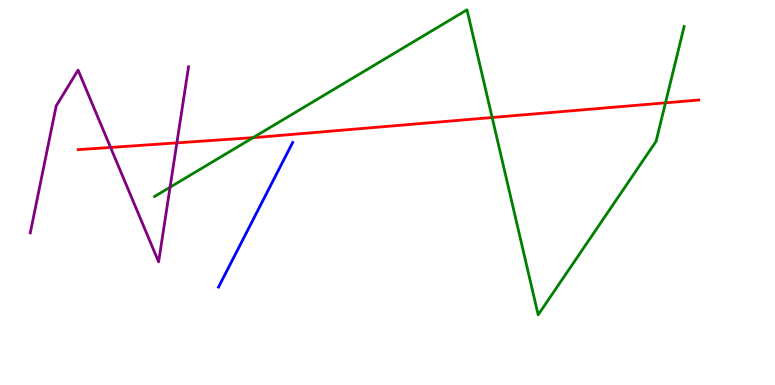[{'lines': ['blue', 'red'], 'intersections': []}, {'lines': ['green', 'red'], 'intersections': [{'x': 3.27, 'y': 6.42}, {'x': 6.35, 'y': 6.95}, {'x': 8.59, 'y': 7.33}]}, {'lines': ['purple', 'red'], 'intersections': [{'x': 1.43, 'y': 6.17}, {'x': 2.28, 'y': 6.29}]}, {'lines': ['blue', 'green'], 'intersections': []}, {'lines': ['blue', 'purple'], 'intersections': []}, {'lines': ['green', 'purple'], 'intersections': [{'x': 2.19, 'y': 5.14}]}]